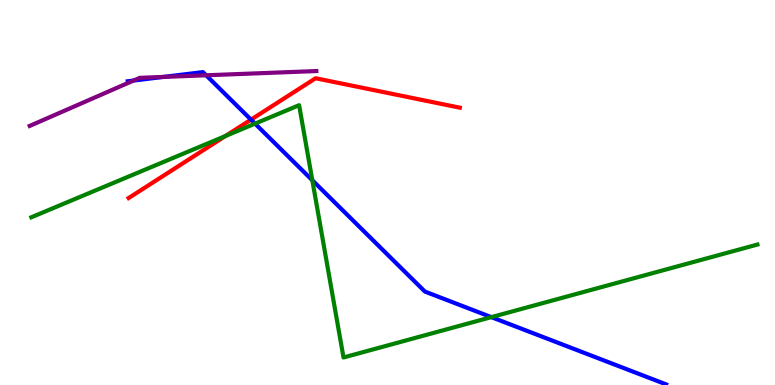[{'lines': ['blue', 'red'], 'intersections': [{'x': 3.24, 'y': 6.89}]}, {'lines': ['green', 'red'], 'intersections': [{'x': 2.91, 'y': 6.47}]}, {'lines': ['purple', 'red'], 'intersections': []}, {'lines': ['blue', 'green'], 'intersections': [{'x': 3.29, 'y': 6.79}, {'x': 4.03, 'y': 5.32}, {'x': 6.34, 'y': 1.76}]}, {'lines': ['blue', 'purple'], 'intersections': [{'x': 1.72, 'y': 7.91}, {'x': 2.11, 'y': 8.0}, {'x': 2.66, 'y': 8.04}]}, {'lines': ['green', 'purple'], 'intersections': []}]